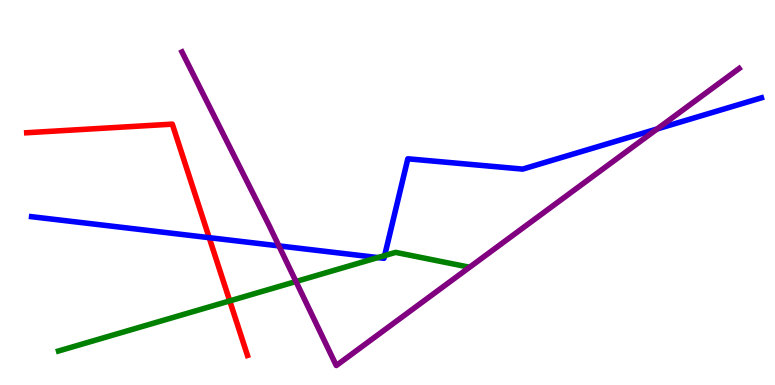[{'lines': ['blue', 'red'], 'intersections': [{'x': 2.7, 'y': 3.83}]}, {'lines': ['green', 'red'], 'intersections': [{'x': 2.96, 'y': 2.18}]}, {'lines': ['purple', 'red'], 'intersections': []}, {'lines': ['blue', 'green'], 'intersections': [{'x': 4.88, 'y': 3.31}, {'x': 4.96, 'y': 3.36}]}, {'lines': ['blue', 'purple'], 'intersections': [{'x': 3.6, 'y': 3.61}, {'x': 8.48, 'y': 6.65}]}, {'lines': ['green', 'purple'], 'intersections': [{'x': 3.82, 'y': 2.69}]}]